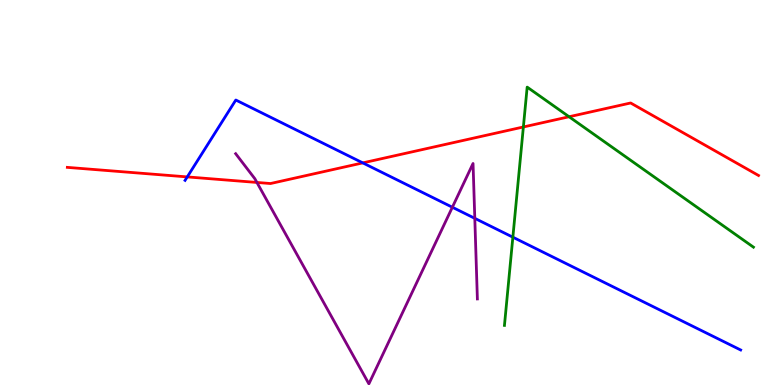[{'lines': ['blue', 'red'], 'intersections': [{'x': 2.42, 'y': 5.4}, {'x': 4.68, 'y': 5.77}]}, {'lines': ['green', 'red'], 'intersections': [{'x': 6.75, 'y': 6.7}, {'x': 7.34, 'y': 6.97}]}, {'lines': ['purple', 'red'], 'intersections': [{'x': 3.32, 'y': 5.26}]}, {'lines': ['blue', 'green'], 'intersections': [{'x': 6.62, 'y': 3.84}]}, {'lines': ['blue', 'purple'], 'intersections': [{'x': 5.84, 'y': 4.62}, {'x': 6.13, 'y': 4.33}]}, {'lines': ['green', 'purple'], 'intersections': []}]